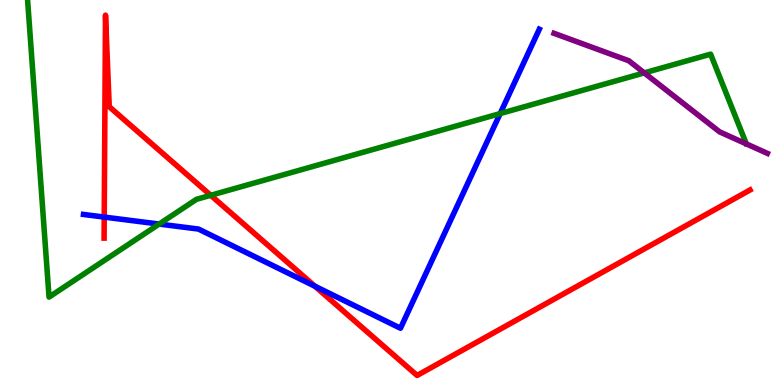[{'lines': ['blue', 'red'], 'intersections': [{'x': 1.34, 'y': 4.36}, {'x': 4.06, 'y': 2.57}]}, {'lines': ['green', 'red'], 'intersections': [{'x': 2.72, 'y': 4.93}]}, {'lines': ['purple', 'red'], 'intersections': []}, {'lines': ['blue', 'green'], 'intersections': [{'x': 2.05, 'y': 4.18}, {'x': 6.45, 'y': 7.05}]}, {'lines': ['blue', 'purple'], 'intersections': []}, {'lines': ['green', 'purple'], 'intersections': [{'x': 8.31, 'y': 8.11}]}]